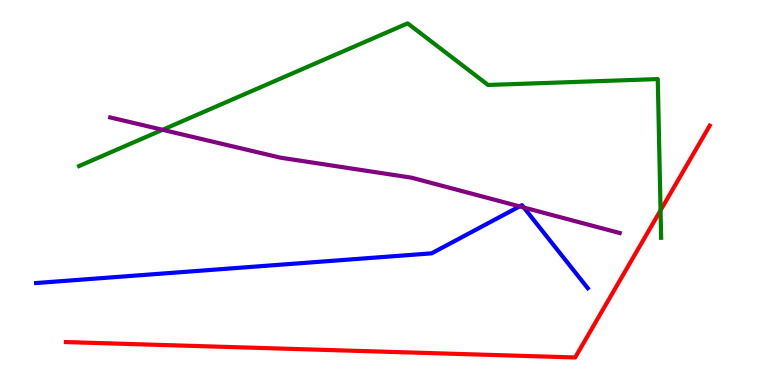[{'lines': ['blue', 'red'], 'intersections': []}, {'lines': ['green', 'red'], 'intersections': [{'x': 8.52, 'y': 4.54}]}, {'lines': ['purple', 'red'], 'intersections': []}, {'lines': ['blue', 'green'], 'intersections': []}, {'lines': ['blue', 'purple'], 'intersections': [{'x': 6.7, 'y': 4.64}, {'x': 6.76, 'y': 4.61}]}, {'lines': ['green', 'purple'], 'intersections': [{'x': 2.1, 'y': 6.63}]}]